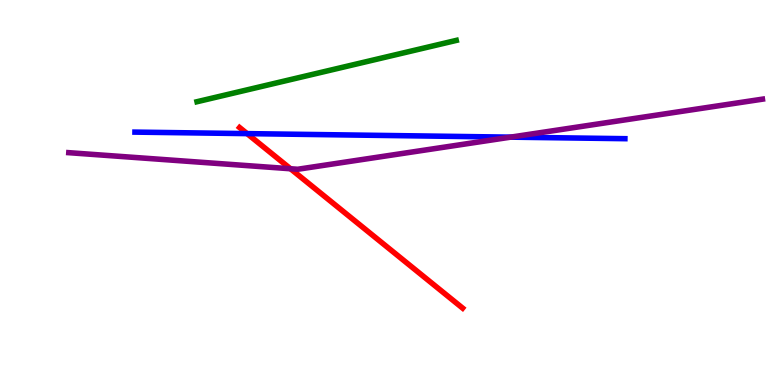[{'lines': ['blue', 'red'], 'intersections': [{'x': 3.19, 'y': 6.53}]}, {'lines': ['green', 'red'], 'intersections': []}, {'lines': ['purple', 'red'], 'intersections': [{'x': 3.75, 'y': 5.62}]}, {'lines': ['blue', 'green'], 'intersections': []}, {'lines': ['blue', 'purple'], 'intersections': [{'x': 6.59, 'y': 6.44}]}, {'lines': ['green', 'purple'], 'intersections': []}]